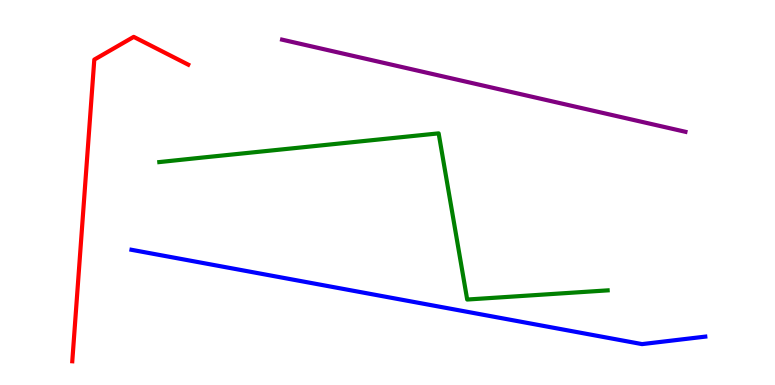[{'lines': ['blue', 'red'], 'intersections': []}, {'lines': ['green', 'red'], 'intersections': []}, {'lines': ['purple', 'red'], 'intersections': []}, {'lines': ['blue', 'green'], 'intersections': []}, {'lines': ['blue', 'purple'], 'intersections': []}, {'lines': ['green', 'purple'], 'intersections': []}]